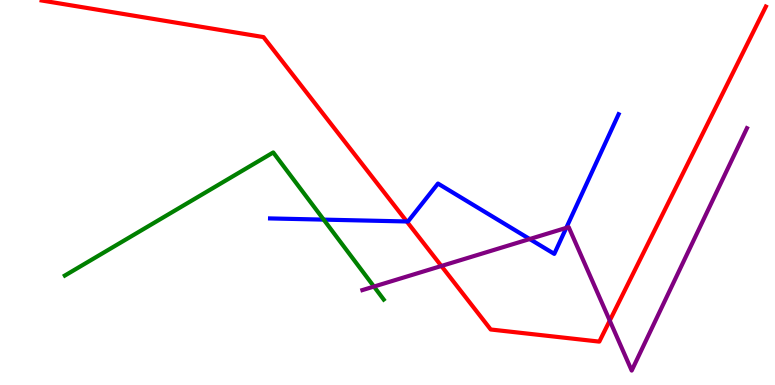[{'lines': ['blue', 'red'], 'intersections': [{'x': 5.25, 'y': 4.25}]}, {'lines': ['green', 'red'], 'intersections': []}, {'lines': ['purple', 'red'], 'intersections': [{'x': 5.7, 'y': 3.09}, {'x': 7.87, 'y': 1.67}]}, {'lines': ['blue', 'green'], 'intersections': [{'x': 4.18, 'y': 4.3}]}, {'lines': ['blue', 'purple'], 'intersections': [{'x': 6.83, 'y': 3.79}, {'x': 7.31, 'y': 4.08}]}, {'lines': ['green', 'purple'], 'intersections': [{'x': 4.83, 'y': 2.56}]}]